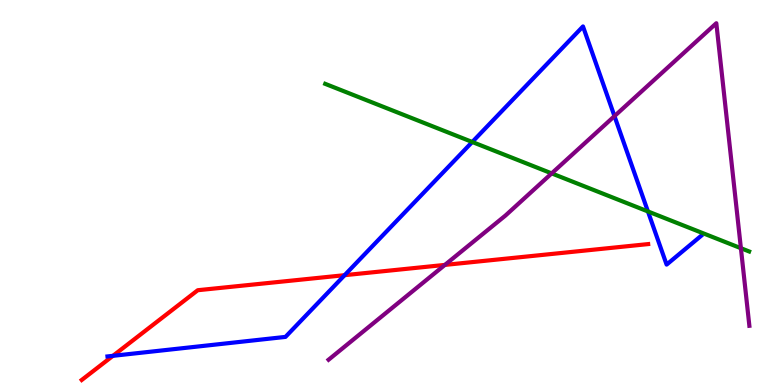[{'lines': ['blue', 'red'], 'intersections': [{'x': 1.46, 'y': 0.758}, {'x': 4.45, 'y': 2.85}]}, {'lines': ['green', 'red'], 'intersections': []}, {'lines': ['purple', 'red'], 'intersections': [{'x': 5.74, 'y': 3.12}]}, {'lines': ['blue', 'green'], 'intersections': [{'x': 6.09, 'y': 6.31}, {'x': 8.36, 'y': 4.51}]}, {'lines': ['blue', 'purple'], 'intersections': [{'x': 7.93, 'y': 6.98}]}, {'lines': ['green', 'purple'], 'intersections': [{'x': 7.12, 'y': 5.5}, {'x': 9.56, 'y': 3.55}]}]